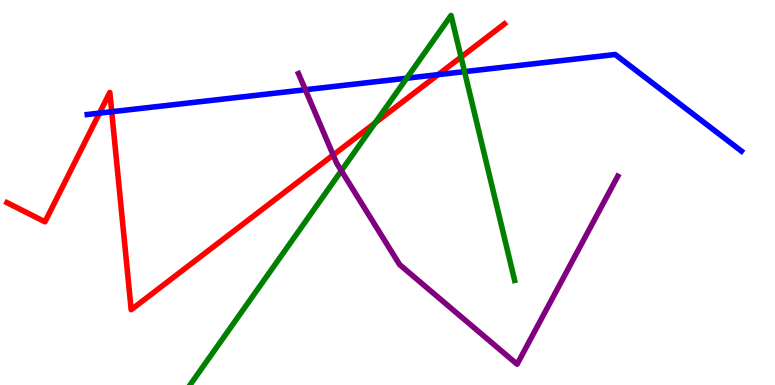[{'lines': ['blue', 'red'], 'intersections': [{'x': 1.28, 'y': 7.06}, {'x': 1.44, 'y': 7.1}, {'x': 5.65, 'y': 8.06}]}, {'lines': ['green', 'red'], 'intersections': [{'x': 4.84, 'y': 6.81}, {'x': 5.95, 'y': 8.52}]}, {'lines': ['purple', 'red'], 'intersections': [{'x': 4.3, 'y': 5.97}]}, {'lines': ['blue', 'green'], 'intersections': [{'x': 5.25, 'y': 7.97}, {'x': 5.99, 'y': 8.14}]}, {'lines': ['blue', 'purple'], 'intersections': [{'x': 3.94, 'y': 7.67}]}, {'lines': ['green', 'purple'], 'intersections': [{'x': 4.4, 'y': 5.57}]}]